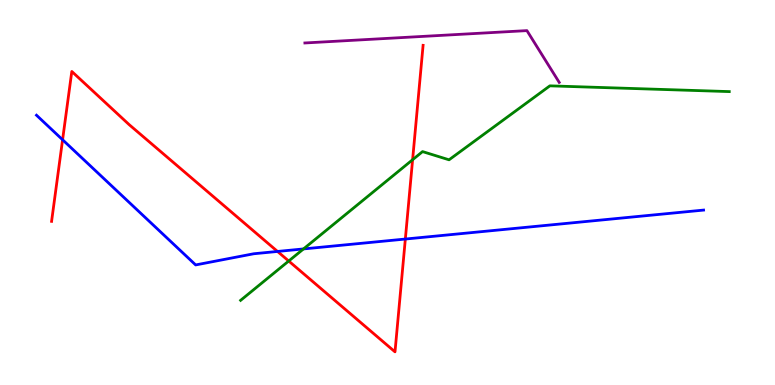[{'lines': ['blue', 'red'], 'intersections': [{'x': 0.808, 'y': 6.37}, {'x': 3.58, 'y': 3.47}, {'x': 5.23, 'y': 3.79}]}, {'lines': ['green', 'red'], 'intersections': [{'x': 3.73, 'y': 3.22}, {'x': 5.32, 'y': 5.85}]}, {'lines': ['purple', 'red'], 'intersections': []}, {'lines': ['blue', 'green'], 'intersections': [{'x': 3.92, 'y': 3.53}]}, {'lines': ['blue', 'purple'], 'intersections': []}, {'lines': ['green', 'purple'], 'intersections': []}]